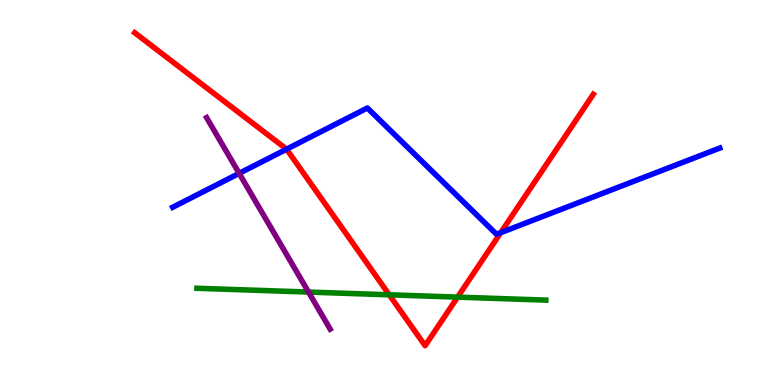[{'lines': ['blue', 'red'], 'intersections': [{'x': 3.7, 'y': 6.12}, {'x': 6.46, 'y': 3.96}]}, {'lines': ['green', 'red'], 'intersections': [{'x': 5.02, 'y': 2.34}, {'x': 5.9, 'y': 2.28}]}, {'lines': ['purple', 'red'], 'intersections': []}, {'lines': ['blue', 'green'], 'intersections': []}, {'lines': ['blue', 'purple'], 'intersections': [{'x': 3.09, 'y': 5.5}]}, {'lines': ['green', 'purple'], 'intersections': [{'x': 3.98, 'y': 2.41}]}]